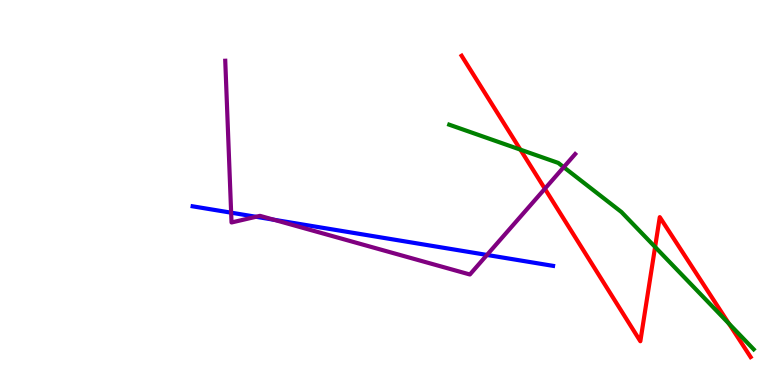[{'lines': ['blue', 'red'], 'intersections': []}, {'lines': ['green', 'red'], 'intersections': [{'x': 6.71, 'y': 6.11}, {'x': 8.45, 'y': 3.59}, {'x': 9.4, 'y': 1.6}]}, {'lines': ['purple', 'red'], 'intersections': [{'x': 7.03, 'y': 5.1}]}, {'lines': ['blue', 'green'], 'intersections': []}, {'lines': ['blue', 'purple'], 'intersections': [{'x': 2.98, 'y': 4.48}, {'x': 3.3, 'y': 4.37}, {'x': 3.53, 'y': 4.29}, {'x': 6.28, 'y': 3.38}]}, {'lines': ['green', 'purple'], 'intersections': [{'x': 7.27, 'y': 5.66}]}]